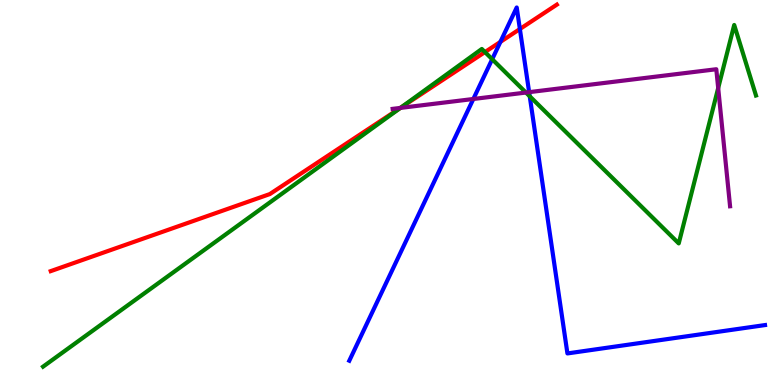[{'lines': ['blue', 'red'], 'intersections': [{'x': 6.46, 'y': 8.91}, {'x': 6.71, 'y': 9.25}]}, {'lines': ['green', 'red'], 'intersections': [{'x': 5.17, 'y': 7.21}, {'x': 6.26, 'y': 8.65}]}, {'lines': ['purple', 'red'], 'intersections': [{'x': 5.17, 'y': 7.2}]}, {'lines': ['blue', 'green'], 'intersections': [{'x': 6.35, 'y': 8.46}, {'x': 6.84, 'y': 7.5}]}, {'lines': ['blue', 'purple'], 'intersections': [{'x': 6.11, 'y': 7.43}, {'x': 6.83, 'y': 7.61}]}, {'lines': ['green', 'purple'], 'intersections': [{'x': 5.17, 'y': 7.2}, {'x': 6.79, 'y': 7.6}, {'x': 9.27, 'y': 7.71}]}]